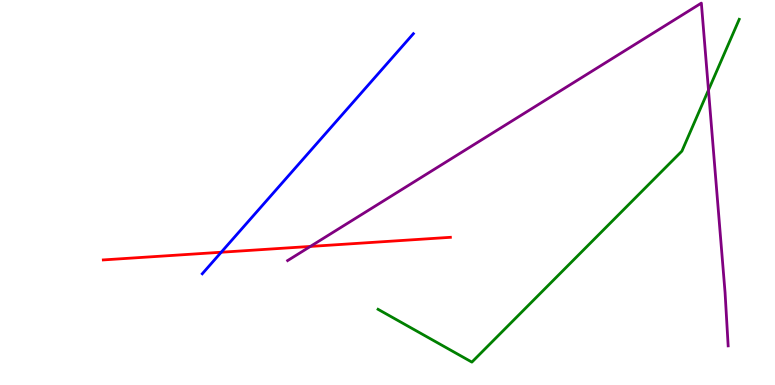[{'lines': ['blue', 'red'], 'intersections': [{'x': 2.85, 'y': 3.45}]}, {'lines': ['green', 'red'], 'intersections': []}, {'lines': ['purple', 'red'], 'intersections': [{'x': 4.0, 'y': 3.6}]}, {'lines': ['blue', 'green'], 'intersections': []}, {'lines': ['blue', 'purple'], 'intersections': []}, {'lines': ['green', 'purple'], 'intersections': [{'x': 9.14, 'y': 7.66}]}]